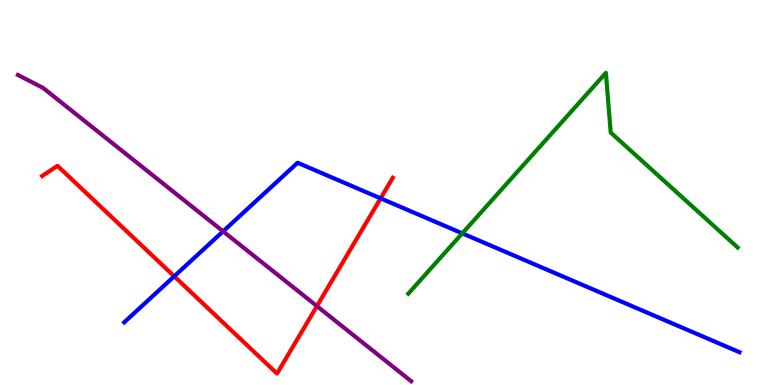[{'lines': ['blue', 'red'], 'intersections': [{'x': 2.25, 'y': 2.82}, {'x': 4.91, 'y': 4.85}]}, {'lines': ['green', 'red'], 'intersections': []}, {'lines': ['purple', 'red'], 'intersections': [{'x': 4.09, 'y': 2.05}]}, {'lines': ['blue', 'green'], 'intersections': [{'x': 5.96, 'y': 3.94}]}, {'lines': ['blue', 'purple'], 'intersections': [{'x': 2.88, 'y': 3.99}]}, {'lines': ['green', 'purple'], 'intersections': []}]